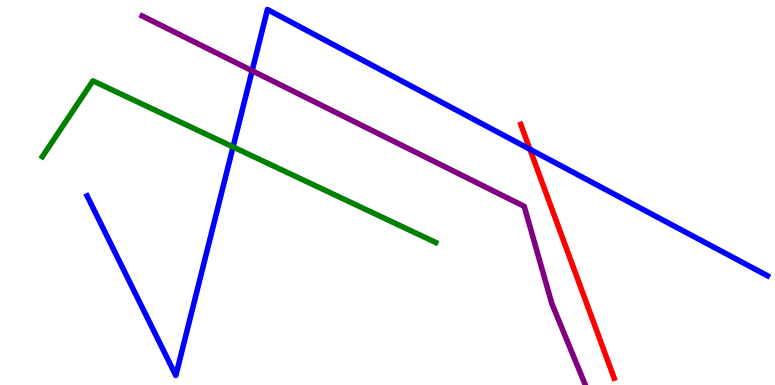[{'lines': ['blue', 'red'], 'intersections': [{'x': 6.84, 'y': 6.12}]}, {'lines': ['green', 'red'], 'intersections': []}, {'lines': ['purple', 'red'], 'intersections': []}, {'lines': ['blue', 'green'], 'intersections': [{'x': 3.01, 'y': 6.18}]}, {'lines': ['blue', 'purple'], 'intersections': [{'x': 3.25, 'y': 8.16}]}, {'lines': ['green', 'purple'], 'intersections': []}]